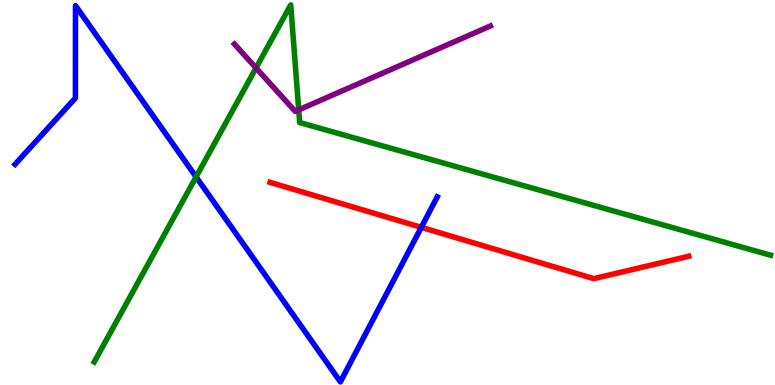[{'lines': ['blue', 'red'], 'intersections': [{'x': 5.44, 'y': 4.09}]}, {'lines': ['green', 'red'], 'intersections': []}, {'lines': ['purple', 'red'], 'intersections': []}, {'lines': ['blue', 'green'], 'intersections': [{'x': 2.53, 'y': 5.41}]}, {'lines': ['blue', 'purple'], 'intersections': []}, {'lines': ['green', 'purple'], 'intersections': [{'x': 3.3, 'y': 8.23}, {'x': 3.85, 'y': 7.15}]}]